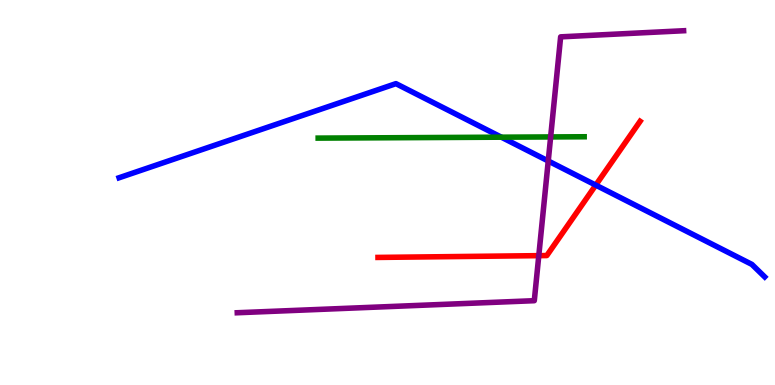[{'lines': ['blue', 'red'], 'intersections': [{'x': 7.69, 'y': 5.19}]}, {'lines': ['green', 'red'], 'intersections': []}, {'lines': ['purple', 'red'], 'intersections': [{'x': 6.95, 'y': 3.36}]}, {'lines': ['blue', 'green'], 'intersections': [{'x': 6.47, 'y': 6.44}]}, {'lines': ['blue', 'purple'], 'intersections': [{'x': 7.07, 'y': 5.82}]}, {'lines': ['green', 'purple'], 'intersections': [{'x': 7.11, 'y': 6.44}]}]